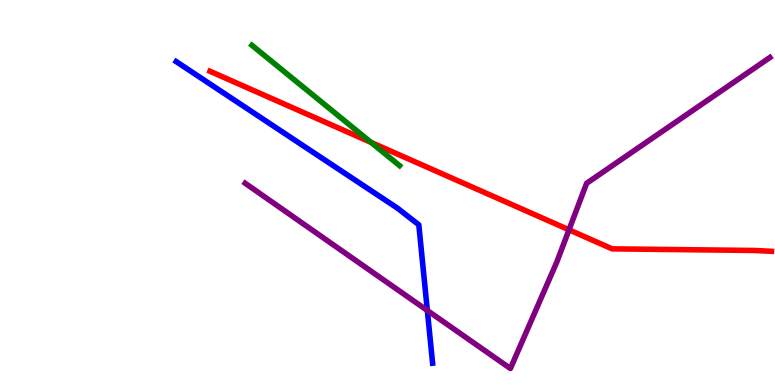[{'lines': ['blue', 'red'], 'intersections': []}, {'lines': ['green', 'red'], 'intersections': [{'x': 4.79, 'y': 6.3}]}, {'lines': ['purple', 'red'], 'intersections': [{'x': 7.34, 'y': 4.03}]}, {'lines': ['blue', 'green'], 'intersections': []}, {'lines': ['blue', 'purple'], 'intersections': [{'x': 5.51, 'y': 1.94}]}, {'lines': ['green', 'purple'], 'intersections': []}]